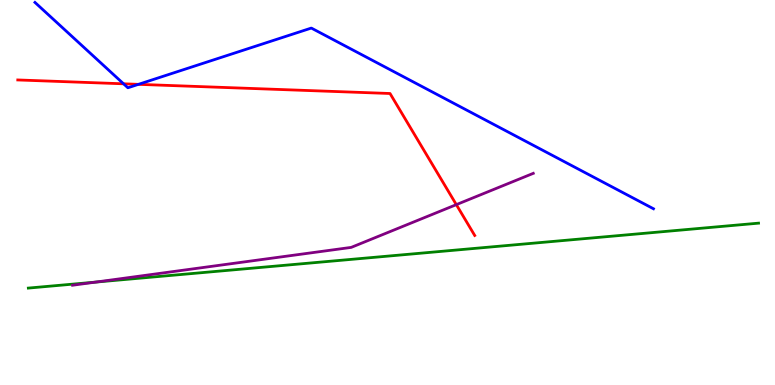[{'lines': ['blue', 'red'], 'intersections': [{'x': 1.59, 'y': 7.82}, {'x': 1.79, 'y': 7.81}]}, {'lines': ['green', 'red'], 'intersections': []}, {'lines': ['purple', 'red'], 'intersections': [{'x': 5.89, 'y': 4.68}]}, {'lines': ['blue', 'green'], 'intersections': []}, {'lines': ['blue', 'purple'], 'intersections': []}, {'lines': ['green', 'purple'], 'intersections': [{'x': 1.23, 'y': 2.67}]}]